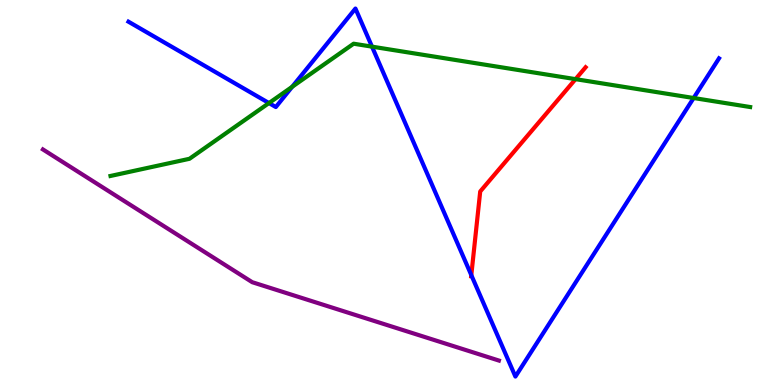[{'lines': ['blue', 'red'], 'intersections': [{'x': 6.08, 'y': 2.85}]}, {'lines': ['green', 'red'], 'intersections': [{'x': 7.43, 'y': 7.94}]}, {'lines': ['purple', 'red'], 'intersections': []}, {'lines': ['blue', 'green'], 'intersections': [{'x': 3.47, 'y': 7.32}, {'x': 3.77, 'y': 7.75}, {'x': 4.8, 'y': 8.79}, {'x': 8.95, 'y': 7.45}]}, {'lines': ['blue', 'purple'], 'intersections': []}, {'lines': ['green', 'purple'], 'intersections': []}]